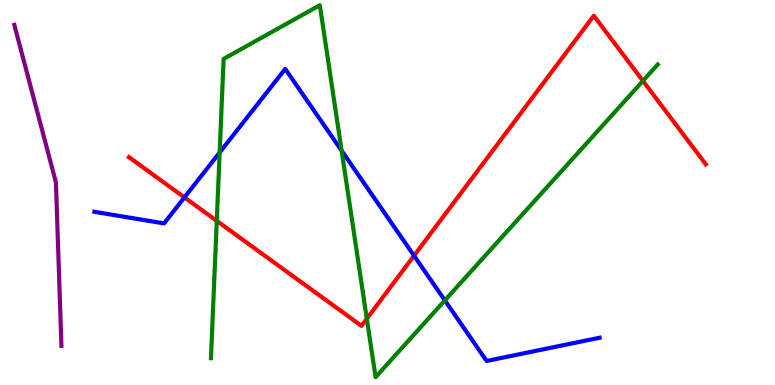[{'lines': ['blue', 'red'], 'intersections': [{'x': 2.38, 'y': 4.87}, {'x': 5.34, 'y': 3.36}]}, {'lines': ['green', 'red'], 'intersections': [{'x': 2.8, 'y': 4.26}, {'x': 4.73, 'y': 1.72}, {'x': 8.3, 'y': 7.9}]}, {'lines': ['purple', 'red'], 'intersections': []}, {'lines': ['blue', 'green'], 'intersections': [{'x': 2.83, 'y': 6.04}, {'x': 4.41, 'y': 6.09}, {'x': 5.74, 'y': 2.2}]}, {'lines': ['blue', 'purple'], 'intersections': []}, {'lines': ['green', 'purple'], 'intersections': []}]